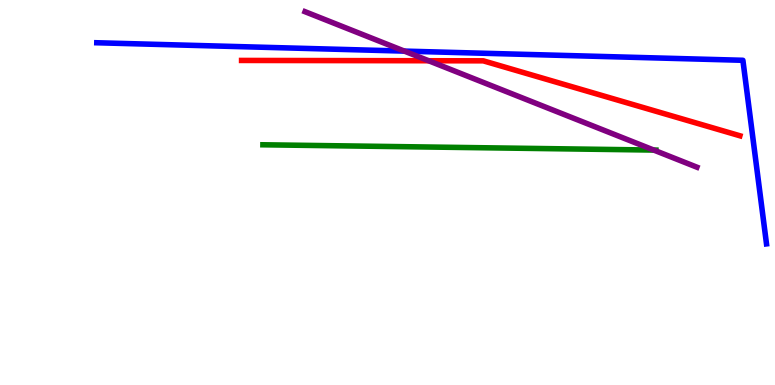[{'lines': ['blue', 'red'], 'intersections': []}, {'lines': ['green', 'red'], 'intersections': []}, {'lines': ['purple', 'red'], 'intersections': [{'x': 5.53, 'y': 8.42}]}, {'lines': ['blue', 'green'], 'intersections': []}, {'lines': ['blue', 'purple'], 'intersections': [{'x': 5.22, 'y': 8.67}]}, {'lines': ['green', 'purple'], 'intersections': [{'x': 8.44, 'y': 6.1}]}]